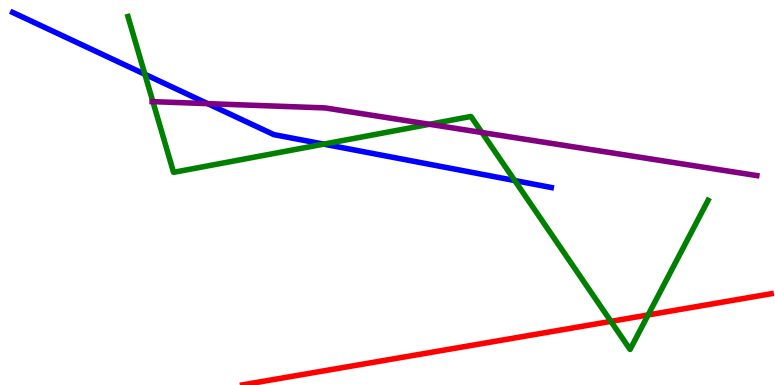[{'lines': ['blue', 'red'], 'intersections': []}, {'lines': ['green', 'red'], 'intersections': [{'x': 7.88, 'y': 1.65}, {'x': 8.36, 'y': 1.82}]}, {'lines': ['purple', 'red'], 'intersections': []}, {'lines': ['blue', 'green'], 'intersections': [{'x': 1.87, 'y': 8.07}, {'x': 4.18, 'y': 6.26}, {'x': 6.64, 'y': 5.31}]}, {'lines': ['blue', 'purple'], 'intersections': [{'x': 2.68, 'y': 7.31}]}, {'lines': ['green', 'purple'], 'intersections': [{'x': 1.97, 'y': 7.36}, {'x': 5.54, 'y': 6.77}, {'x': 6.22, 'y': 6.56}]}]